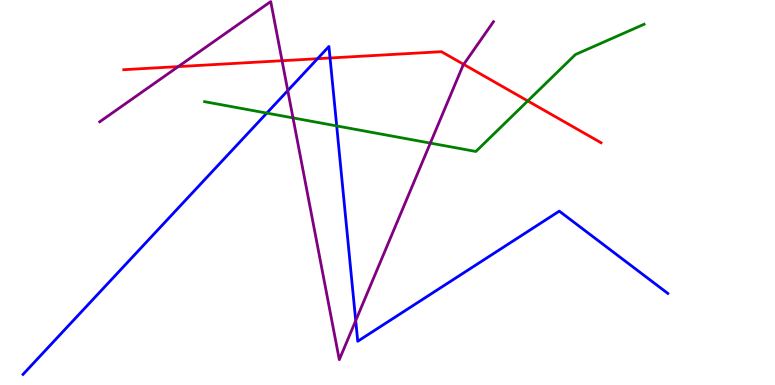[{'lines': ['blue', 'red'], 'intersections': [{'x': 4.1, 'y': 8.48}, {'x': 4.26, 'y': 8.49}]}, {'lines': ['green', 'red'], 'intersections': [{'x': 6.81, 'y': 7.38}]}, {'lines': ['purple', 'red'], 'intersections': [{'x': 2.3, 'y': 8.27}, {'x': 3.64, 'y': 8.42}, {'x': 5.98, 'y': 8.33}]}, {'lines': ['blue', 'green'], 'intersections': [{'x': 3.44, 'y': 7.06}, {'x': 4.34, 'y': 6.73}]}, {'lines': ['blue', 'purple'], 'intersections': [{'x': 3.71, 'y': 7.65}, {'x': 4.59, 'y': 1.67}]}, {'lines': ['green', 'purple'], 'intersections': [{'x': 3.78, 'y': 6.94}, {'x': 5.55, 'y': 6.28}]}]